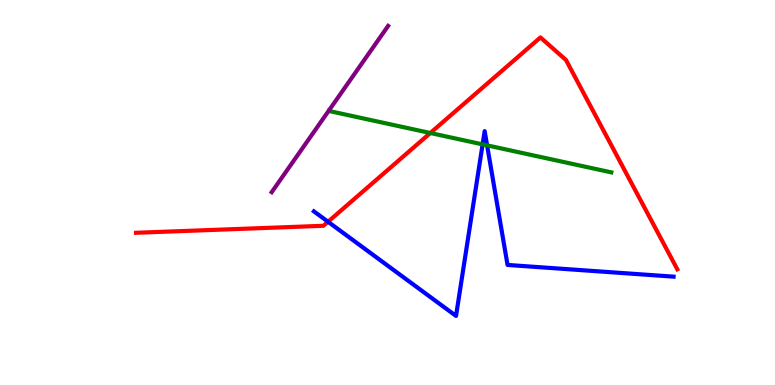[{'lines': ['blue', 'red'], 'intersections': [{'x': 4.23, 'y': 4.24}]}, {'lines': ['green', 'red'], 'intersections': [{'x': 5.55, 'y': 6.55}]}, {'lines': ['purple', 'red'], 'intersections': []}, {'lines': ['blue', 'green'], 'intersections': [{'x': 6.23, 'y': 6.25}, {'x': 6.29, 'y': 6.22}]}, {'lines': ['blue', 'purple'], 'intersections': []}, {'lines': ['green', 'purple'], 'intersections': []}]